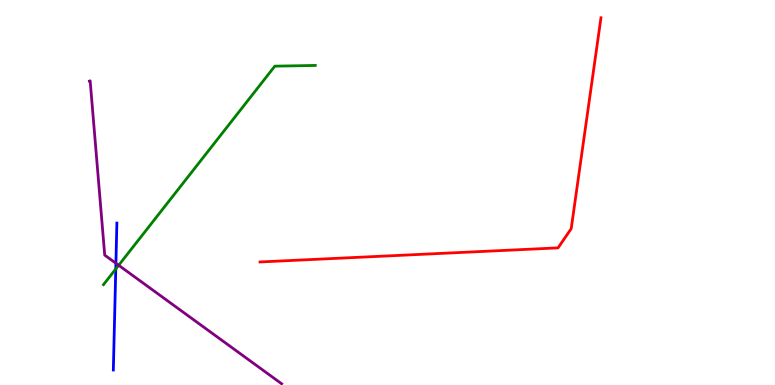[{'lines': ['blue', 'red'], 'intersections': []}, {'lines': ['green', 'red'], 'intersections': []}, {'lines': ['purple', 'red'], 'intersections': []}, {'lines': ['blue', 'green'], 'intersections': [{'x': 1.49, 'y': 3.01}]}, {'lines': ['blue', 'purple'], 'intersections': [{'x': 1.5, 'y': 3.16}]}, {'lines': ['green', 'purple'], 'intersections': [{'x': 1.53, 'y': 3.11}]}]